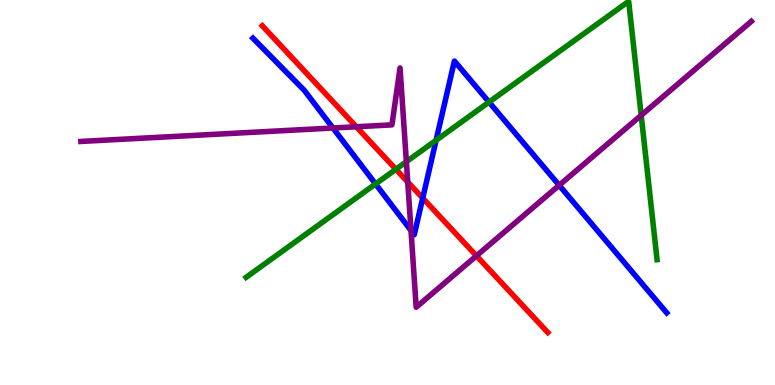[{'lines': ['blue', 'red'], 'intersections': [{'x': 5.45, 'y': 4.85}]}, {'lines': ['green', 'red'], 'intersections': [{'x': 5.11, 'y': 5.6}]}, {'lines': ['purple', 'red'], 'intersections': [{'x': 4.6, 'y': 6.71}, {'x': 5.26, 'y': 5.27}, {'x': 6.15, 'y': 3.35}]}, {'lines': ['blue', 'green'], 'intersections': [{'x': 4.85, 'y': 5.22}, {'x': 5.63, 'y': 6.36}, {'x': 6.31, 'y': 7.35}]}, {'lines': ['blue', 'purple'], 'intersections': [{'x': 4.3, 'y': 6.68}, {'x': 5.3, 'y': 4.01}, {'x': 7.22, 'y': 5.19}]}, {'lines': ['green', 'purple'], 'intersections': [{'x': 5.24, 'y': 5.8}, {'x': 8.27, 'y': 7.0}]}]